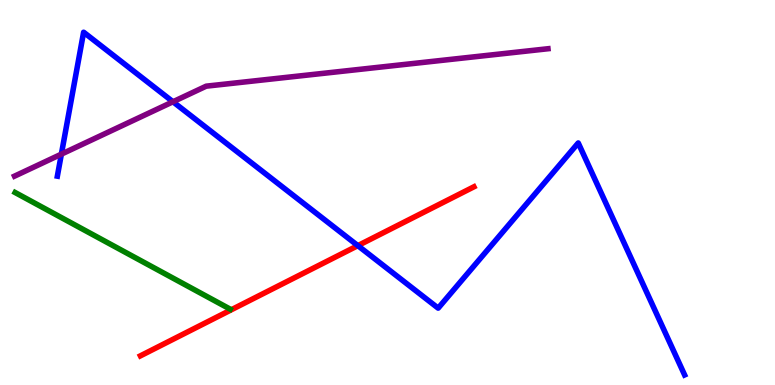[{'lines': ['blue', 'red'], 'intersections': [{'x': 4.62, 'y': 3.62}]}, {'lines': ['green', 'red'], 'intersections': []}, {'lines': ['purple', 'red'], 'intersections': []}, {'lines': ['blue', 'green'], 'intersections': []}, {'lines': ['blue', 'purple'], 'intersections': [{'x': 0.792, 'y': 6.0}, {'x': 2.23, 'y': 7.36}]}, {'lines': ['green', 'purple'], 'intersections': []}]